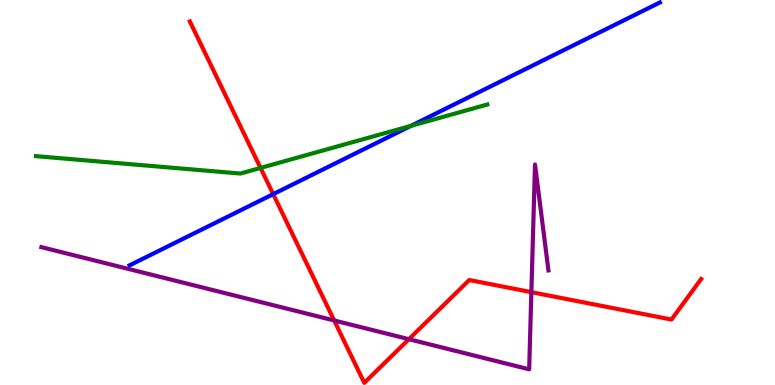[{'lines': ['blue', 'red'], 'intersections': [{'x': 3.53, 'y': 4.96}]}, {'lines': ['green', 'red'], 'intersections': [{'x': 3.36, 'y': 5.64}]}, {'lines': ['purple', 'red'], 'intersections': [{'x': 4.31, 'y': 1.68}, {'x': 5.28, 'y': 1.19}, {'x': 6.86, 'y': 2.41}]}, {'lines': ['blue', 'green'], 'intersections': [{'x': 5.3, 'y': 6.73}]}, {'lines': ['blue', 'purple'], 'intersections': []}, {'lines': ['green', 'purple'], 'intersections': []}]